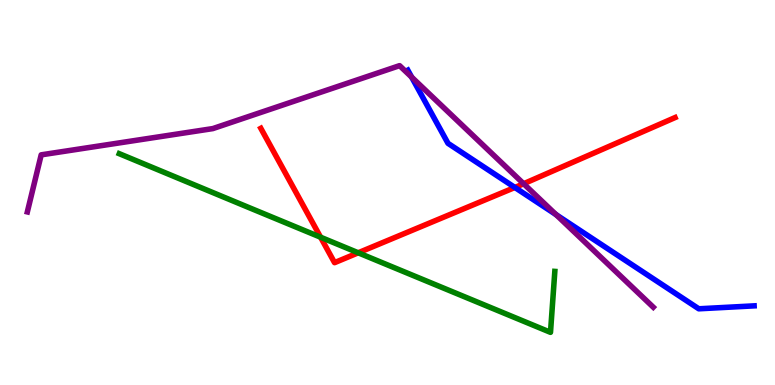[{'lines': ['blue', 'red'], 'intersections': [{'x': 6.64, 'y': 5.13}]}, {'lines': ['green', 'red'], 'intersections': [{'x': 4.14, 'y': 3.84}, {'x': 4.62, 'y': 3.43}]}, {'lines': ['purple', 'red'], 'intersections': [{'x': 6.76, 'y': 5.23}]}, {'lines': ['blue', 'green'], 'intersections': []}, {'lines': ['blue', 'purple'], 'intersections': [{'x': 5.31, 'y': 8.0}, {'x': 7.18, 'y': 4.42}]}, {'lines': ['green', 'purple'], 'intersections': []}]